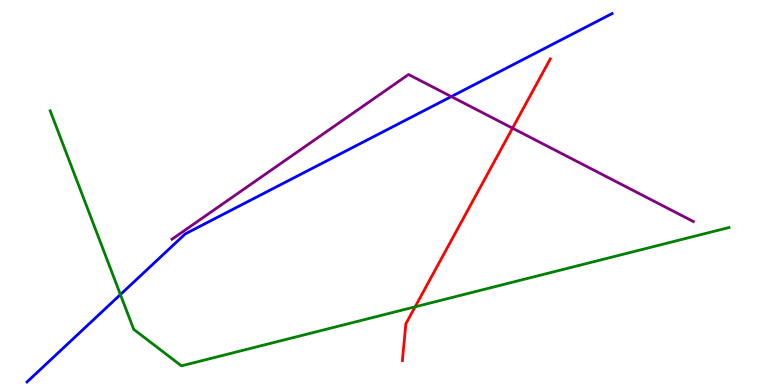[{'lines': ['blue', 'red'], 'intersections': []}, {'lines': ['green', 'red'], 'intersections': [{'x': 5.36, 'y': 2.03}]}, {'lines': ['purple', 'red'], 'intersections': [{'x': 6.61, 'y': 6.67}]}, {'lines': ['blue', 'green'], 'intersections': [{'x': 1.55, 'y': 2.35}]}, {'lines': ['blue', 'purple'], 'intersections': [{'x': 5.82, 'y': 7.49}]}, {'lines': ['green', 'purple'], 'intersections': []}]